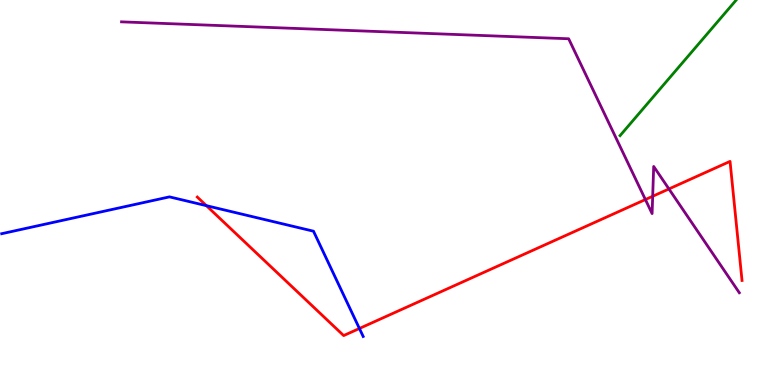[{'lines': ['blue', 'red'], 'intersections': [{'x': 2.66, 'y': 4.66}, {'x': 4.64, 'y': 1.47}]}, {'lines': ['green', 'red'], 'intersections': []}, {'lines': ['purple', 'red'], 'intersections': [{'x': 8.33, 'y': 4.82}, {'x': 8.42, 'y': 4.9}, {'x': 8.63, 'y': 5.09}]}, {'lines': ['blue', 'green'], 'intersections': []}, {'lines': ['blue', 'purple'], 'intersections': []}, {'lines': ['green', 'purple'], 'intersections': []}]